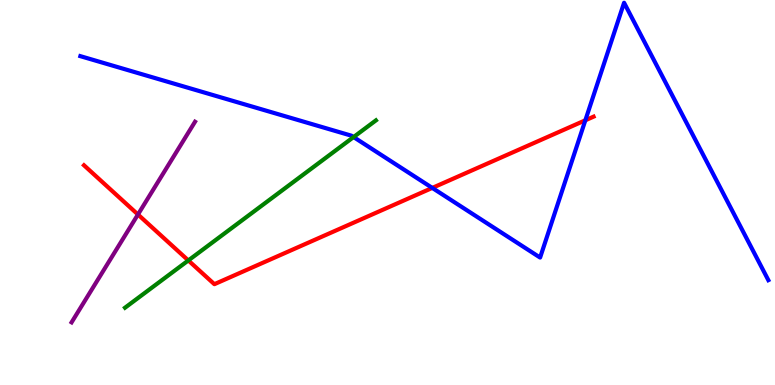[{'lines': ['blue', 'red'], 'intersections': [{'x': 5.58, 'y': 5.12}, {'x': 7.55, 'y': 6.88}]}, {'lines': ['green', 'red'], 'intersections': [{'x': 2.43, 'y': 3.24}]}, {'lines': ['purple', 'red'], 'intersections': [{'x': 1.78, 'y': 4.43}]}, {'lines': ['blue', 'green'], 'intersections': [{'x': 4.56, 'y': 6.44}]}, {'lines': ['blue', 'purple'], 'intersections': []}, {'lines': ['green', 'purple'], 'intersections': []}]